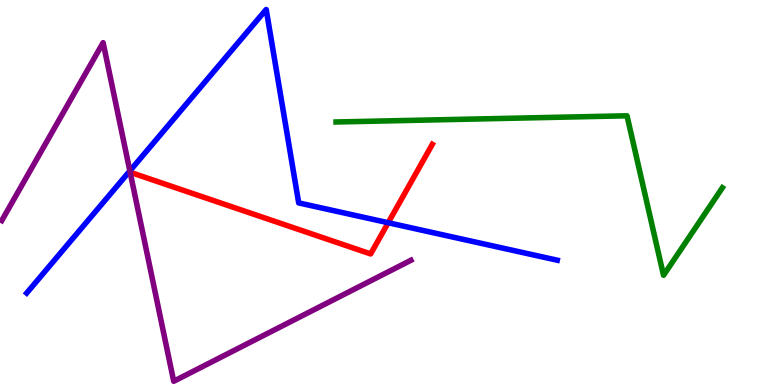[{'lines': ['blue', 'red'], 'intersections': [{'x': 5.01, 'y': 4.21}]}, {'lines': ['green', 'red'], 'intersections': []}, {'lines': ['purple', 'red'], 'intersections': []}, {'lines': ['blue', 'green'], 'intersections': []}, {'lines': ['blue', 'purple'], 'intersections': [{'x': 1.68, 'y': 5.56}]}, {'lines': ['green', 'purple'], 'intersections': []}]